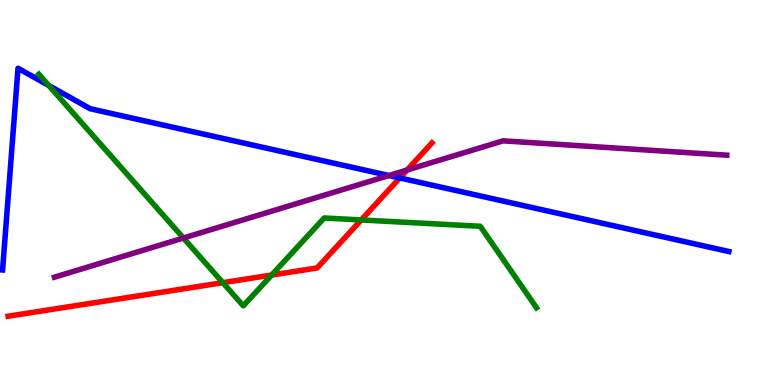[{'lines': ['blue', 'red'], 'intersections': [{'x': 5.16, 'y': 5.38}]}, {'lines': ['green', 'red'], 'intersections': [{'x': 2.88, 'y': 2.66}, {'x': 3.51, 'y': 2.86}, {'x': 4.66, 'y': 4.29}]}, {'lines': ['purple', 'red'], 'intersections': [{'x': 5.25, 'y': 5.58}]}, {'lines': ['blue', 'green'], 'intersections': [{'x': 0.629, 'y': 7.78}]}, {'lines': ['blue', 'purple'], 'intersections': [{'x': 5.02, 'y': 5.44}]}, {'lines': ['green', 'purple'], 'intersections': [{'x': 2.37, 'y': 3.82}]}]